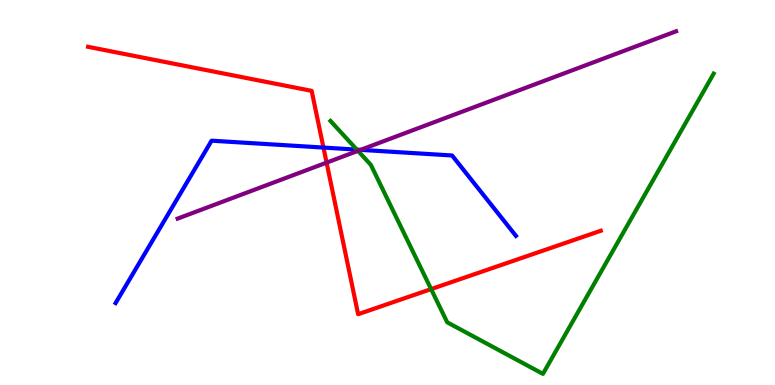[{'lines': ['blue', 'red'], 'intersections': [{'x': 4.17, 'y': 6.17}]}, {'lines': ['green', 'red'], 'intersections': [{'x': 5.56, 'y': 2.49}]}, {'lines': ['purple', 'red'], 'intersections': [{'x': 4.21, 'y': 5.78}]}, {'lines': ['blue', 'green'], 'intersections': [{'x': 4.6, 'y': 6.11}]}, {'lines': ['blue', 'purple'], 'intersections': [{'x': 4.65, 'y': 6.11}]}, {'lines': ['green', 'purple'], 'intersections': [{'x': 4.62, 'y': 6.08}]}]